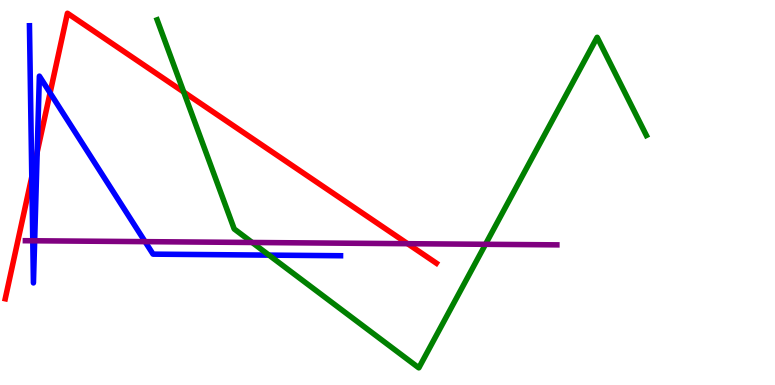[{'lines': ['blue', 'red'], 'intersections': [{'x': 0.41, 'y': 5.41}, {'x': 0.48, 'y': 6.05}, {'x': 0.646, 'y': 7.59}]}, {'lines': ['green', 'red'], 'intersections': [{'x': 2.37, 'y': 7.61}]}, {'lines': ['purple', 'red'], 'intersections': [{'x': 5.26, 'y': 3.67}]}, {'lines': ['blue', 'green'], 'intersections': [{'x': 3.47, 'y': 3.37}]}, {'lines': ['blue', 'purple'], 'intersections': [{'x': 0.423, 'y': 3.75}, {'x': 0.447, 'y': 3.75}, {'x': 1.87, 'y': 3.72}]}, {'lines': ['green', 'purple'], 'intersections': [{'x': 3.25, 'y': 3.7}, {'x': 6.26, 'y': 3.65}]}]